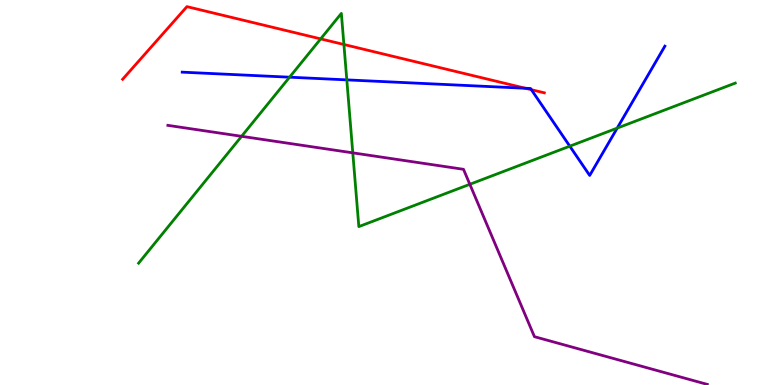[{'lines': ['blue', 'red'], 'intersections': [{'x': 6.78, 'y': 7.71}, {'x': 6.86, 'y': 7.67}]}, {'lines': ['green', 'red'], 'intersections': [{'x': 4.14, 'y': 8.99}, {'x': 4.44, 'y': 8.84}]}, {'lines': ['purple', 'red'], 'intersections': []}, {'lines': ['blue', 'green'], 'intersections': [{'x': 3.74, 'y': 7.99}, {'x': 4.47, 'y': 7.93}, {'x': 7.35, 'y': 6.2}, {'x': 7.96, 'y': 6.67}]}, {'lines': ['blue', 'purple'], 'intersections': []}, {'lines': ['green', 'purple'], 'intersections': [{'x': 3.12, 'y': 6.46}, {'x': 4.55, 'y': 6.03}, {'x': 6.06, 'y': 5.21}]}]